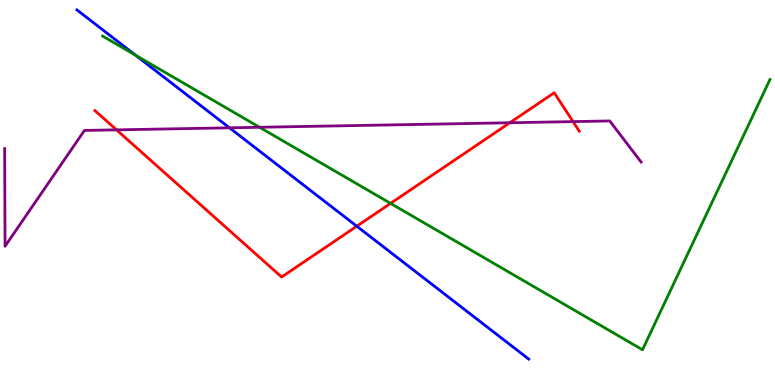[{'lines': ['blue', 'red'], 'intersections': [{'x': 4.6, 'y': 4.12}]}, {'lines': ['green', 'red'], 'intersections': [{'x': 5.04, 'y': 4.72}]}, {'lines': ['purple', 'red'], 'intersections': [{'x': 1.5, 'y': 6.63}, {'x': 6.58, 'y': 6.81}, {'x': 7.39, 'y': 6.84}]}, {'lines': ['blue', 'green'], 'intersections': [{'x': 1.75, 'y': 8.56}]}, {'lines': ['blue', 'purple'], 'intersections': [{'x': 2.96, 'y': 6.68}]}, {'lines': ['green', 'purple'], 'intersections': [{'x': 3.35, 'y': 6.69}]}]